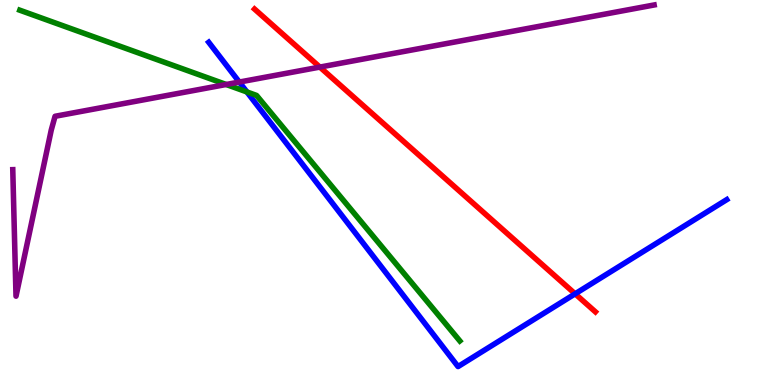[{'lines': ['blue', 'red'], 'intersections': [{'x': 7.42, 'y': 2.37}]}, {'lines': ['green', 'red'], 'intersections': []}, {'lines': ['purple', 'red'], 'intersections': [{'x': 4.13, 'y': 8.26}]}, {'lines': ['blue', 'green'], 'intersections': [{'x': 3.19, 'y': 7.61}]}, {'lines': ['blue', 'purple'], 'intersections': [{'x': 3.09, 'y': 7.87}]}, {'lines': ['green', 'purple'], 'intersections': [{'x': 2.92, 'y': 7.81}]}]